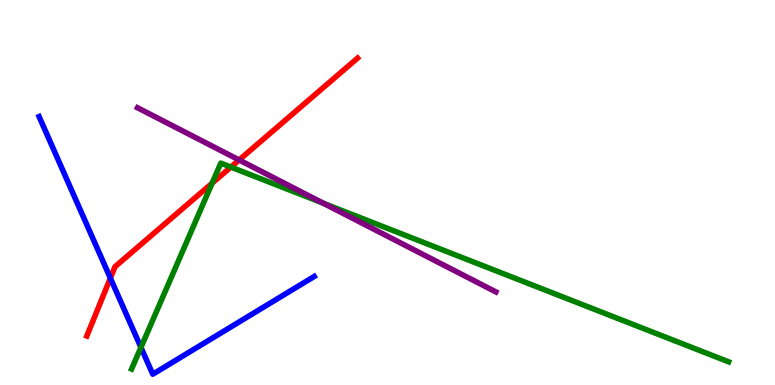[{'lines': ['blue', 'red'], 'intersections': [{'x': 1.42, 'y': 2.78}]}, {'lines': ['green', 'red'], 'intersections': [{'x': 2.74, 'y': 5.24}, {'x': 2.98, 'y': 5.66}]}, {'lines': ['purple', 'red'], 'intersections': [{'x': 3.09, 'y': 5.85}]}, {'lines': ['blue', 'green'], 'intersections': [{'x': 1.82, 'y': 0.976}]}, {'lines': ['blue', 'purple'], 'intersections': []}, {'lines': ['green', 'purple'], 'intersections': [{'x': 4.17, 'y': 4.72}]}]